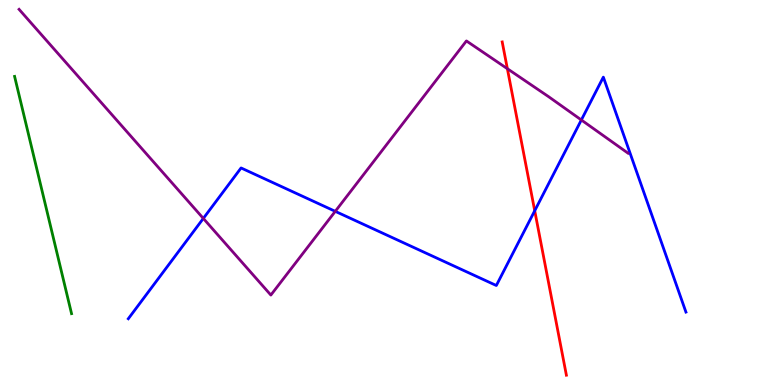[{'lines': ['blue', 'red'], 'intersections': [{'x': 6.9, 'y': 4.53}]}, {'lines': ['green', 'red'], 'intersections': []}, {'lines': ['purple', 'red'], 'intersections': [{'x': 6.55, 'y': 8.22}]}, {'lines': ['blue', 'green'], 'intersections': []}, {'lines': ['blue', 'purple'], 'intersections': [{'x': 2.62, 'y': 4.33}, {'x': 4.33, 'y': 4.51}, {'x': 7.5, 'y': 6.88}]}, {'lines': ['green', 'purple'], 'intersections': []}]